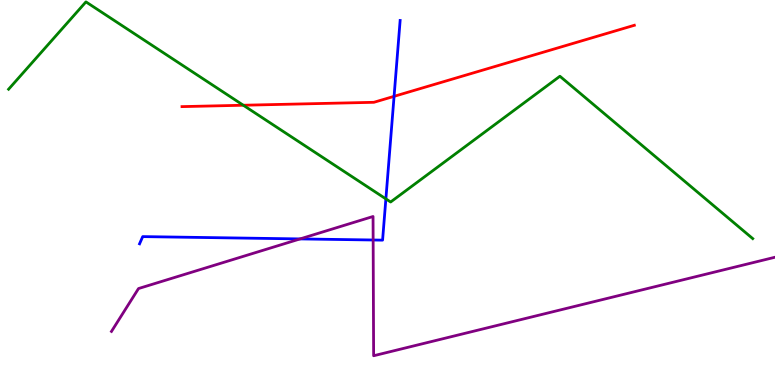[{'lines': ['blue', 'red'], 'intersections': [{'x': 5.08, 'y': 7.5}]}, {'lines': ['green', 'red'], 'intersections': [{'x': 3.14, 'y': 7.27}]}, {'lines': ['purple', 'red'], 'intersections': []}, {'lines': ['blue', 'green'], 'intersections': [{'x': 4.98, 'y': 4.83}]}, {'lines': ['blue', 'purple'], 'intersections': [{'x': 3.87, 'y': 3.79}, {'x': 4.81, 'y': 3.77}]}, {'lines': ['green', 'purple'], 'intersections': []}]